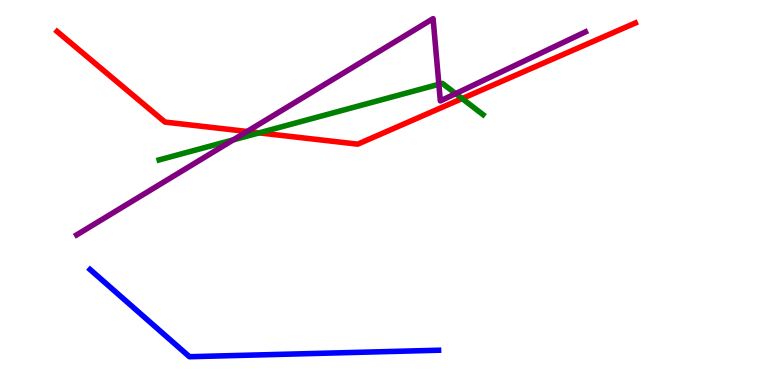[{'lines': ['blue', 'red'], 'intersections': []}, {'lines': ['green', 'red'], 'intersections': [{'x': 3.34, 'y': 6.55}, {'x': 5.96, 'y': 7.44}]}, {'lines': ['purple', 'red'], 'intersections': [{'x': 3.19, 'y': 6.58}]}, {'lines': ['blue', 'green'], 'intersections': []}, {'lines': ['blue', 'purple'], 'intersections': []}, {'lines': ['green', 'purple'], 'intersections': [{'x': 3.01, 'y': 6.37}, {'x': 5.66, 'y': 7.81}, {'x': 5.88, 'y': 7.57}]}]